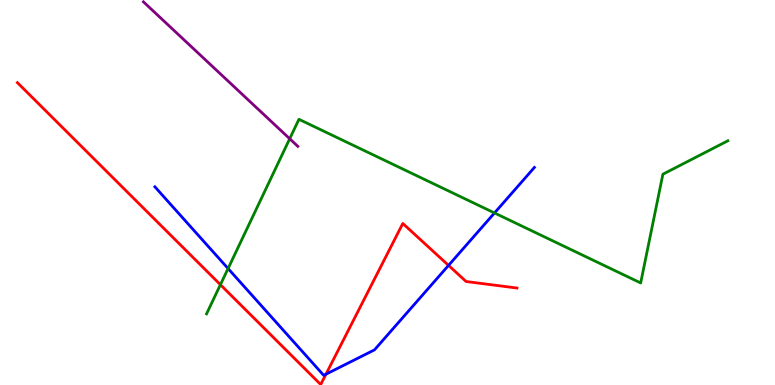[{'lines': ['blue', 'red'], 'intersections': [{'x': 4.21, 'y': 0.281}, {'x': 5.79, 'y': 3.11}]}, {'lines': ['green', 'red'], 'intersections': [{'x': 2.84, 'y': 2.61}]}, {'lines': ['purple', 'red'], 'intersections': []}, {'lines': ['blue', 'green'], 'intersections': [{'x': 2.94, 'y': 3.02}, {'x': 6.38, 'y': 4.47}]}, {'lines': ['blue', 'purple'], 'intersections': []}, {'lines': ['green', 'purple'], 'intersections': [{'x': 3.74, 'y': 6.4}]}]